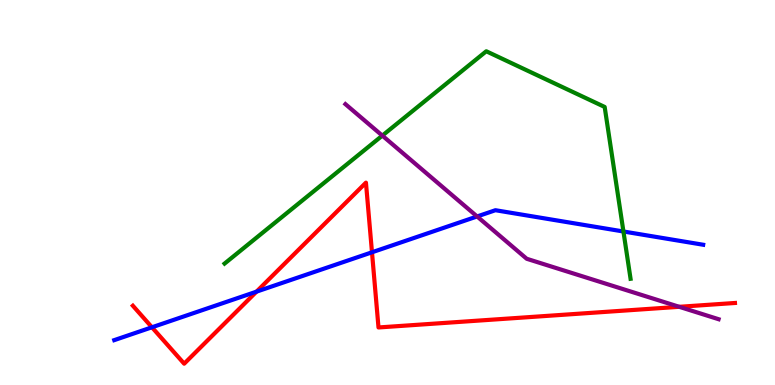[{'lines': ['blue', 'red'], 'intersections': [{'x': 1.96, 'y': 1.5}, {'x': 3.31, 'y': 2.42}, {'x': 4.8, 'y': 3.45}]}, {'lines': ['green', 'red'], 'intersections': []}, {'lines': ['purple', 'red'], 'intersections': [{'x': 8.76, 'y': 2.03}]}, {'lines': ['blue', 'green'], 'intersections': [{'x': 8.04, 'y': 3.99}]}, {'lines': ['blue', 'purple'], 'intersections': [{'x': 6.16, 'y': 4.38}]}, {'lines': ['green', 'purple'], 'intersections': [{'x': 4.93, 'y': 6.48}]}]